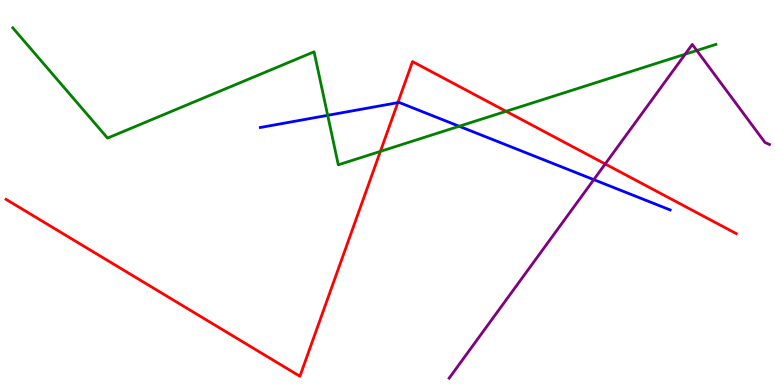[{'lines': ['blue', 'red'], 'intersections': [{'x': 5.13, 'y': 7.33}]}, {'lines': ['green', 'red'], 'intersections': [{'x': 4.91, 'y': 6.07}, {'x': 6.53, 'y': 7.11}]}, {'lines': ['purple', 'red'], 'intersections': [{'x': 7.81, 'y': 5.74}]}, {'lines': ['blue', 'green'], 'intersections': [{'x': 4.23, 'y': 7.0}, {'x': 5.92, 'y': 6.72}]}, {'lines': ['blue', 'purple'], 'intersections': [{'x': 7.66, 'y': 5.33}]}, {'lines': ['green', 'purple'], 'intersections': [{'x': 8.84, 'y': 8.59}, {'x': 8.99, 'y': 8.69}]}]